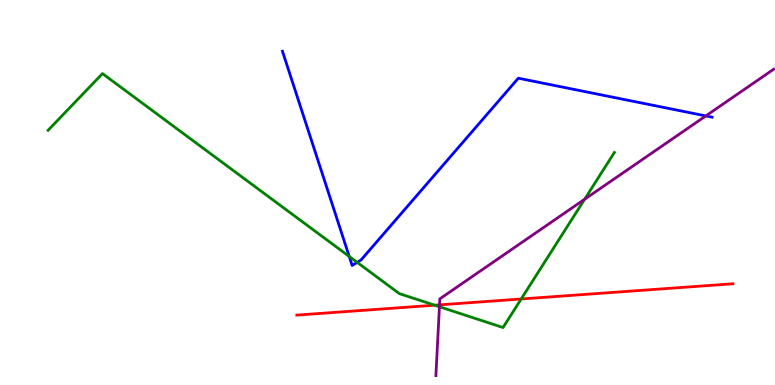[{'lines': ['blue', 'red'], 'intersections': []}, {'lines': ['green', 'red'], 'intersections': [{'x': 5.61, 'y': 2.07}, {'x': 6.73, 'y': 2.23}]}, {'lines': ['purple', 'red'], 'intersections': [{'x': 5.67, 'y': 2.08}]}, {'lines': ['blue', 'green'], 'intersections': [{'x': 4.51, 'y': 3.34}, {'x': 4.61, 'y': 3.19}]}, {'lines': ['blue', 'purple'], 'intersections': [{'x': 9.11, 'y': 6.99}]}, {'lines': ['green', 'purple'], 'intersections': [{'x': 5.67, 'y': 2.03}, {'x': 7.54, 'y': 4.82}]}]